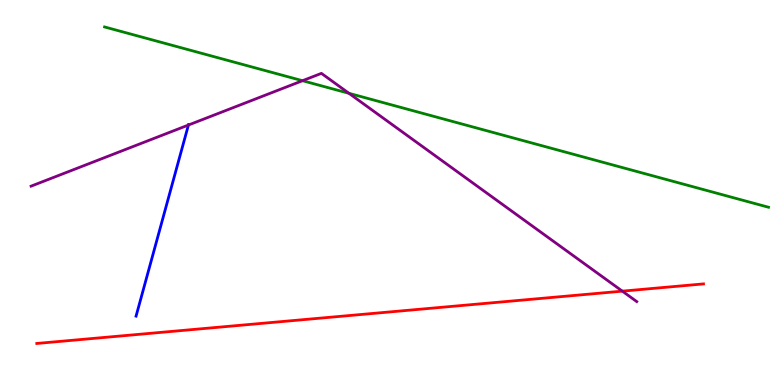[{'lines': ['blue', 'red'], 'intersections': []}, {'lines': ['green', 'red'], 'intersections': []}, {'lines': ['purple', 'red'], 'intersections': [{'x': 8.03, 'y': 2.44}]}, {'lines': ['blue', 'green'], 'intersections': []}, {'lines': ['blue', 'purple'], 'intersections': [{'x': 2.43, 'y': 6.75}]}, {'lines': ['green', 'purple'], 'intersections': [{'x': 3.9, 'y': 7.9}, {'x': 4.5, 'y': 7.58}]}]